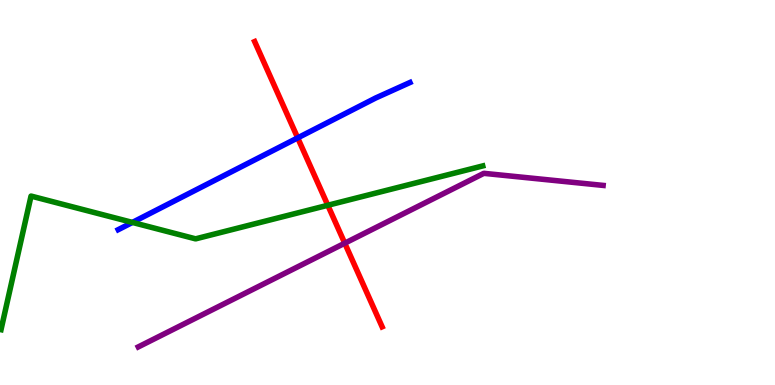[{'lines': ['blue', 'red'], 'intersections': [{'x': 3.84, 'y': 6.42}]}, {'lines': ['green', 'red'], 'intersections': [{'x': 4.23, 'y': 4.67}]}, {'lines': ['purple', 'red'], 'intersections': [{'x': 4.45, 'y': 3.68}]}, {'lines': ['blue', 'green'], 'intersections': [{'x': 1.71, 'y': 4.22}]}, {'lines': ['blue', 'purple'], 'intersections': []}, {'lines': ['green', 'purple'], 'intersections': []}]